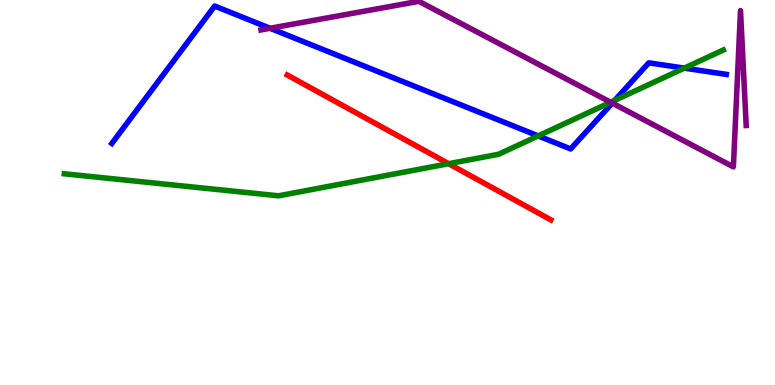[{'lines': ['blue', 'red'], 'intersections': []}, {'lines': ['green', 'red'], 'intersections': [{'x': 5.79, 'y': 5.75}]}, {'lines': ['purple', 'red'], 'intersections': []}, {'lines': ['blue', 'green'], 'intersections': [{'x': 6.94, 'y': 6.47}, {'x': 7.93, 'y': 7.39}, {'x': 8.83, 'y': 8.23}]}, {'lines': ['blue', 'purple'], 'intersections': [{'x': 3.48, 'y': 9.27}, {'x': 7.9, 'y': 7.32}]}, {'lines': ['green', 'purple'], 'intersections': [{'x': 7.88, 'y': 7.34}]}]